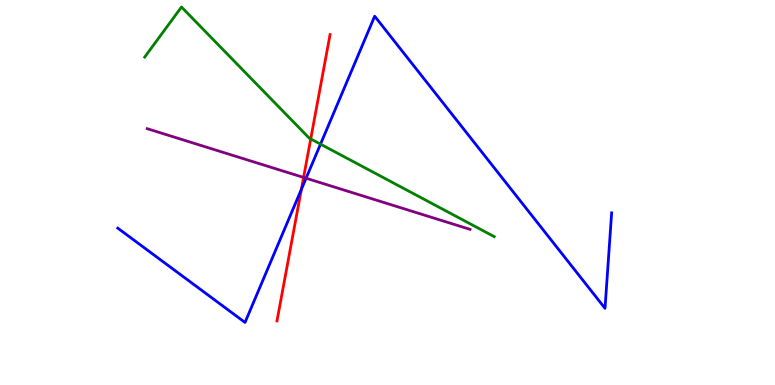[{'lines': ['blue', 'red'], 'intersections': [{'x': 3.89, 'y': 5.08}]}, {'lines': ['green', 'red'], 'intersections': [{'x': 4.01, 'y': 6.39}]}, {'lines': ['purple', 'red'], 'intersections': [{'x': 3.92, 'y': 5.39}]}, {'lines': ['blue', 'green'], 'intersections': [{'x': 4.14, 'y': 6.26}]}, {'lines': ['blue', 'purple'], 'intersections': [{'x': 3.95, 'y': 5.37}]}, {'lines': ['green', 'purple'], 'intersections': []}]